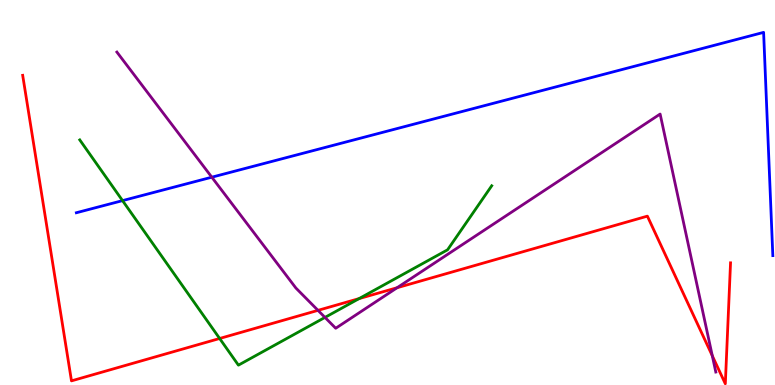[{'lines': ['blue', 'red'], 'intersections': []}, {'lines': ['green', 'red'], 'intersections': [{'x': 2.83, 'y': 1.21}, {'x': 4.63, 'y': 2.24}]}, {'lines': ['purple', 'red'], 'intersections': [{'x': 4.1, 'y': 1.94}, {'x': 5.12, 'y': 2.53}, {'x': 9.19, 'y': 0.759}]}, {'lines': ['blue', 'green'], 'intersections': [{'x': 1.58, 'y': 4.79}]}, {'lines': ['blue', 'purple'], 'intersections': [{'x': 2.73, 'y': 5.4}]}, {'lines': ['green', 'purple'], 'intersections': [{'x': 4.19, 'y': 1.76}]}]